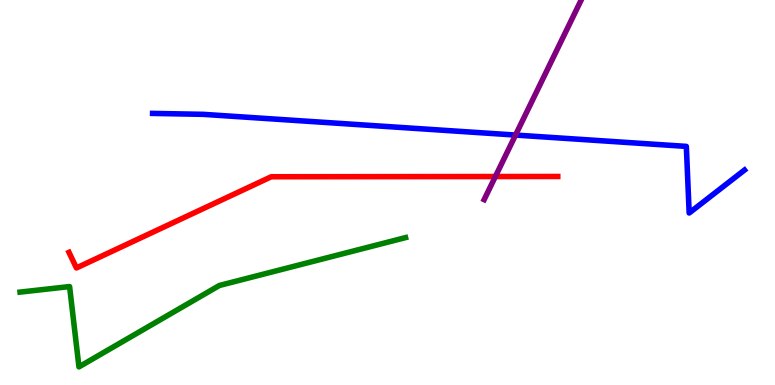[{'lines': ['blue', 'red'], 'intersections': []}, {'lines': ['green', 'red'], 'intersections': []}, {'lines': ['purple', 'red'], 'intersections': [{'x': 6.39, 'y': 5.41}]}, {'lines': ['blue', 'green'], 'intersections': []}, {'lines': ['blue', 'purple'], 'intersections': [{'x': 6.65, 'y': 6.49}]}, {'lines': ['green', 'purple'], 'intersections': []}]